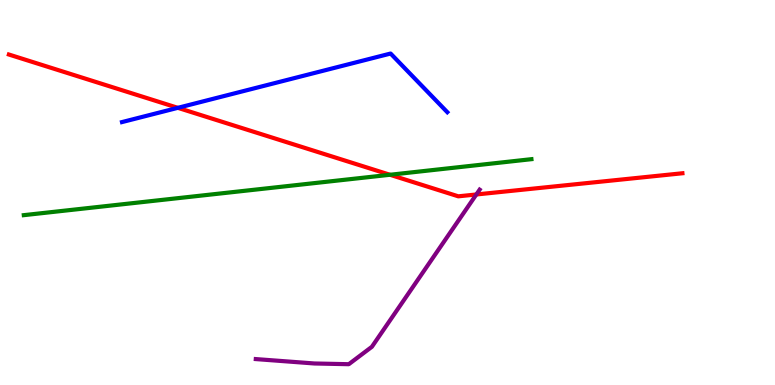[{'lines': ['blue', 'red'], 'intersections': [{'x': 2.29, 'y': 7.2}]}, {'lines': ['green', 'red'], 'intersections': [{'x': 5.03, 'y': 5.46}]}, {'lines': ['purple', 'red'], 'intersections': [{'x': 6.15, 'y': 4.95}]}, {'lines': ['blue', 'green'], 'intersections': []}, {'lines': ['blue', 'purple'], 'intersections': []}, {'lines': ['green', 'purple'], 'intersections': []}]